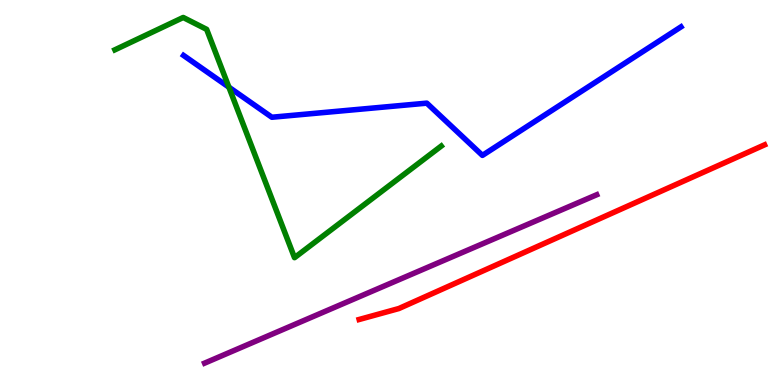[{'lines': ['blue', 'red'], 'intersections': []}, {'lines': ['green', 'red'], 'intersections': []}, {'lines': ['purple', 'red'], 'intersections': []}, {'lines': ['blue', 'green'], 'intersections': [{'x': 2.95, 'y': 7.74}]}, {'lines': ['blue', 'purple'], 'intersections': []}, {'lines': ['green', 'purple'], 'intersections': []}]